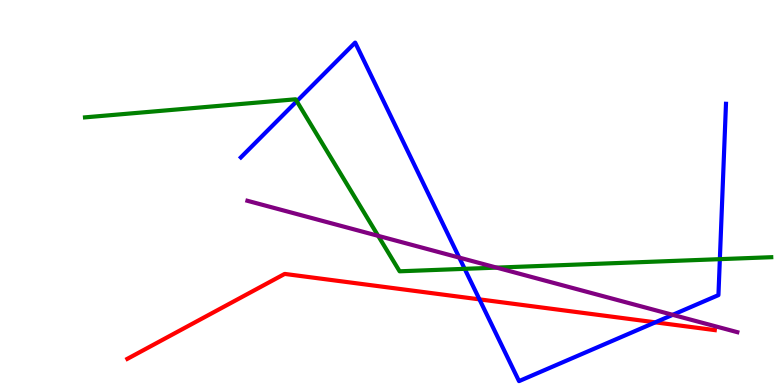[{'lines': ['blue', 'red'], 'intersections': [{'x': 6.19, 'y': 2.22}, {'x': 8.46, 'y': 1.63}]}, {'lines': ['green', 'red'], 'intersections': []}, {'lines': ['purple', 'red'], 'intersections': []}, {'lines': ['blue', 'green'], 'intersections': [{'x': 3.83, 'y': 7.37}, {'x': 6.0, 'y': 3.02}, {'x': 9.29, 'y': 3.27}]}, {'lines': ['blue', 'purple'], 'intersections': [{'x': 5.93, 'y': 3.31}, {'x': 8.68, 'y': 1.82}]}, {'lines': ['green', 'purple'], 'intersections': [{'x': 4.88, 'y': 3.87}, {'x': 6.41, 'y': 3.05}]}]